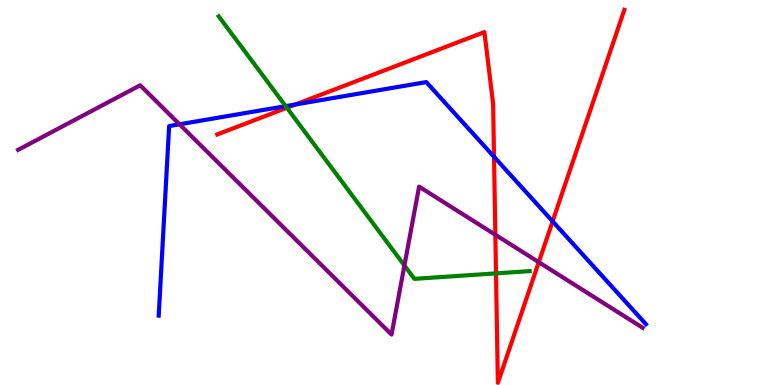[{'lines': ['blue', 'red'], 'intersections': [{'x': 3.81, 'y': 7.29}, {'x': 6.37, 'y': 5.93}, {'x': 7.13, 'y': 4.25}]}, {'lines': ['green', 'red'], 'intersections': [{'x': 3.7, 'y': 7.2}, {'x': 6.4, 'y': 2.9}]}, {'lines': ['purple', 'red'], 'intersections': [{'x': 6.39, 'y': 3.9}, {'x': 6.95, 'y': 3.19}]}, {'lines': ['blue', 'green'], 'intersections': [{'x': 3.69, 'y': 7.24}]}, {'lines': ['blue', 'purple'], 'intersections': [{'x': 2.32, 'y': 6.77}]}, {'lines': ['green', 'purple'], 'intersections': [{'x': 5.22, 'y': 3.1}]}]